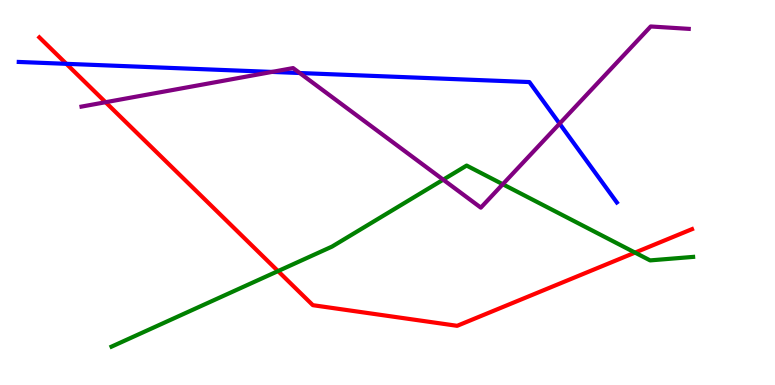[{'lines': ['blue', 'red'], 'intersections': [{'x': 0.856, 'y': 8.34}]}, {'lines': ['green', 'red'], 'intersections': [{'x': 3.59, 'y': 2.96}, {'x': 8.19, 'y': 3.44}]}, {'lines': ['purple', 'red'], 'intersections': [{'x': 1.36, 'y': 7.34}]}, {'lines': ['blue', 'green'], 'intersections': []}, {'lines': ['blue', 'purple'], 'intersections': [{'x': 3.51, 'y': 8.13}, {'x': 3.87, 'y': 8.1}, {'x': 7.22, 'y': 6.79}]}, {'lines': ['green', 'purple'], 'intersections': [{'x': 5.72, 'y': 5.33}, {'x': 6.49, 'y': 5.21}]}]